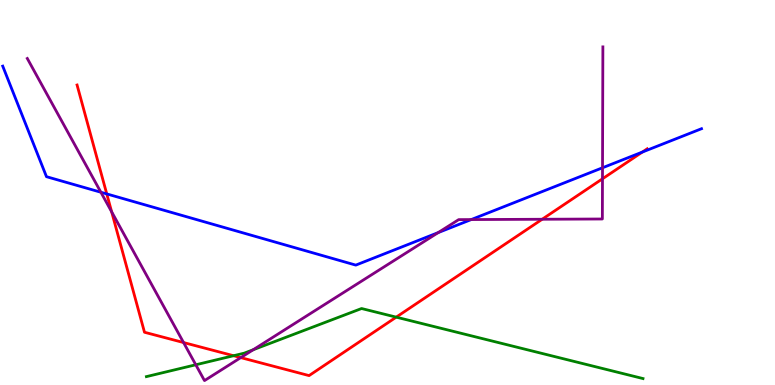[{'lines': ['blue', 'red'], 'intersections': [{'x': 1.38, 'y': 4.96}, {'x': 8.29, 'y': 6.05}]}, {'lines': ['green', 'red'], 'intersections': [{'x': 3.01, 'y': 0.761}, {'x': 5.11, 'y': 1.76}]}, {'lines': ['purple', 'red'], 'intersections': [{'x': 1.44, 'y': 4.5}, {'x': 2.37, 'y': 1.1}, {'x': 3.11, 'y': 0.711}, {'x': 7.0, 'y': 4.31}, {'x': 7.77, 'y': 5.36}]}, {'lines': ['blue', 'green'], 'intersections': []}, {'lines': ['blue', 'purple'], 'intersections': [{'x': 1.3, 'y': 5.01}, {'x': 5.65, 'y': 3.96}, {'x': 6.08, 'y': 4.3}, {'x': 7.77, 'y': 5.64}]}, {'lines': ['green', 'purple'], 'intersections': [{'x': 2.53, 'y': 0.525}, {'x': 3.27, 'y': 0.916}]}]